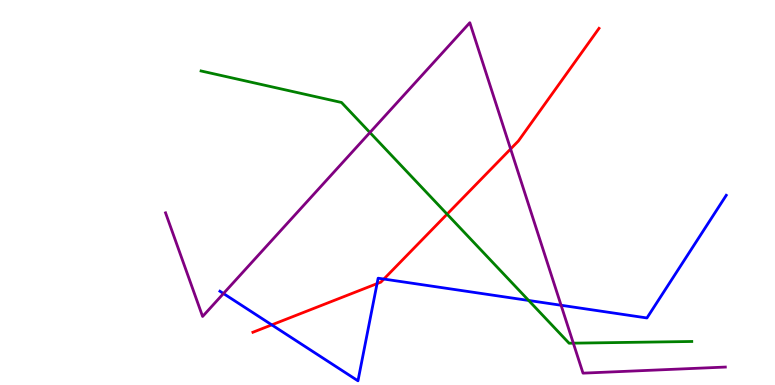[{'lines': ['blue', 'red'], 'intersections': [{'x': 3.51, 'y': 1.56}, {'x': 4.87, 'y': 2.63}, {'x': 4.95, 'y': 2.75}]}, {'lines': ['green', 'red'], 'intersections': [{'x': 5.77, 'y': 4.44}]}, {'lines': ['purple', 'red'], 'intersections': [{'x': 6.59, 'y': 6.13}]}, {'lines': ['blue', 'green'], 'intersections': [{'x': 6.82, 'y': 2.2}]}, {'lines': ['blue', 'purple'], 'intersections': [{'x': 2.88, 'y': 2.38}, {'x': 7.24, 'y': 2.07}]}, {'lines': ['green', 'purple'], 'intersections': [{'x': 4.77, 'y': 6.56}, {'x': 7.4, 'y': 1.09}]}]